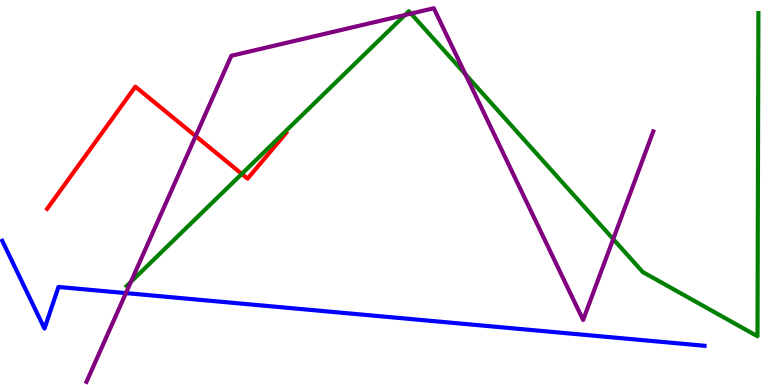[{'lines': ['blue', 'red'], 'intersections': []}, {'lines': ['green', 'red'], 'intersections': [{'x': 3.12, 'y': 5.48}]}, {'lines': ['purple', 'red'], 'intersections': [{'x': 2.52, 'y': 6.47}]}, {'lines': ['blue', 'green'], 'intersections': []}, {'lines': ['blue', 'purple'], 'intersections': [{'x': 1.62, 'y': 2.39}]}, {'lines': ['green', 'purple'], 'intersections': [{'x': 1.69, 'y': 2.68}, {'x': 5.22, 'y': 9.61}, {'x': 5.3, 'y': 9.65}, {'x': 6.01, 'y': 8.07}, {'x': 7.91, 'y': 3.79}]}]